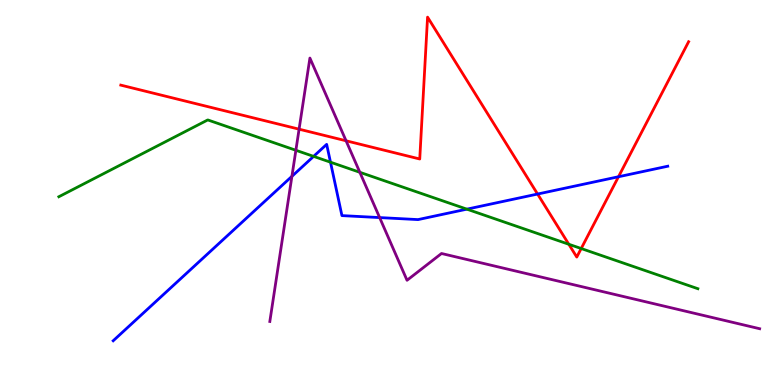[{'lines': ['blue', 'red'], 'intersections': [{'x': 6.94, 'y': 4.96}, {'x': 7.98, 'y': 5.41}]}, {'lines': ['green', 'red'], 'intersections': [{'x': 7.34, 'y': 3.66}, {'x': 7.5, 'y': 3.54}]}, {'lines': ['purple', 'red'], 'intersections': [{'x': 3.86, 'y': 6.64}, {'x': 4.47, 'y': 6.34}]}, {'lines': ['blue', 'green'], 'intersections': [{'x': 4.05, 'y': 5.94}, {'x': 4.26, 'y': 5.79}, {'x': 6.02, 'y': 4.57}]}, {'lines': ['blue', 'purple'], 'intersections': [{'x': 3.77, 'y': 5.42}, {'x': 4.9, 'y': 4.35}]}, {'lines': ['green', 'purple'], 'intersections': [{'x': 3.82, 'y': 6.1}, {'x': 4.64, 'y': 5.52}]}]